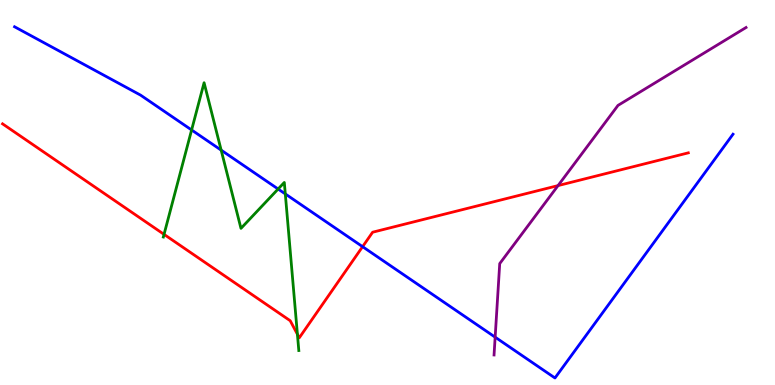[{'lines': ['blue', 'red'], 'intersections': [{'x': 4.68, 'y': 3.59}]}, {'lines': ['green', 'red'], 'intersections': [{'x': 2.12, 'y': 3.91}, {'x': 3.84, 'y': 1.32}]}, {'lines': ['purple', 'red'], 'intersections': [{'x': 7.2, 'y': 5.18}]}, {'lines': ['blue', 'green'], 'intersections': [{'x': 2.47, 'y': 6.62}, {'x': 2.85, 'y': 6.1}, {'x': 3.59, 'y': 5.09}, {'x': 3.68, 'y': 4.96}]}, {'lines': ['blue', 'purple'], 'intersections': [{'x': 6.39, 'y': 1.24}]}, {'lines': ['green', 'purple'], 'intersections': []}]